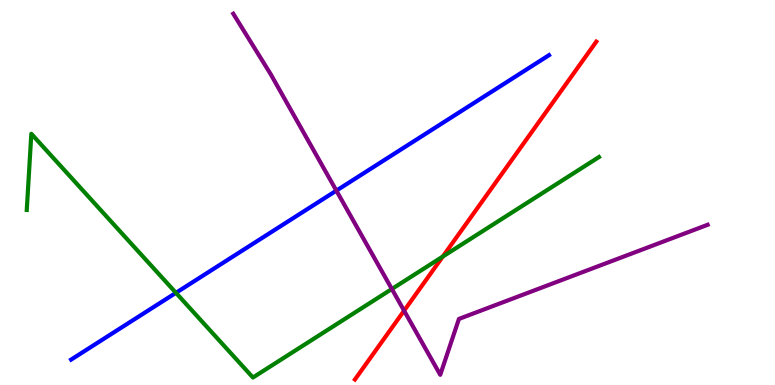[{'lines': ['blue', 'red'], 'intersections': []}, {'lines': ['green', 'red'], 'intersections': [{'x': 5.71, 'y': 3.34}]}, {'lines': ['purple', 'red'], 'intersections': [{'x': 5.21, 'y': 1.93}]}, {'lines': ['blue', 'green'], 'intersections': [{'x': 2.27, 'y': 2.39}]}, {'lines': ['blue', 'purple'], 'intersections': [{'x': 4.34, 'y': 5.05}]}, {'lines': ['green', 'purple'], 'intersections': [{'x': 5.06, 'y': 2.49}]}]